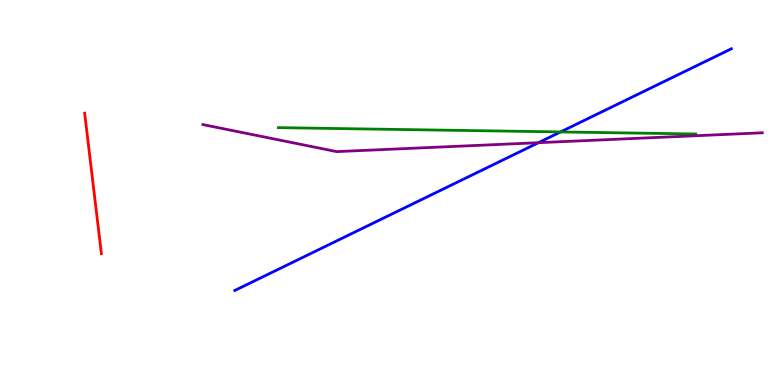[{'lines': ['blue', 'red'], 'intersections': []}, {'lines': ['green', 'red'], 'intersections': []}, {'lines': ['purple', 'red'], 'intersections': []}, {'lines': ['blue', 'green'], 'intersections': [{'x': 7.23, 'y': 6.57}]}, {'lines': ['blue', 'purple'], 'intersections': [{'x': 6.95, 'y': 6.29}]}, {'lines': ['green', 'purple'], 'intersections': []}]